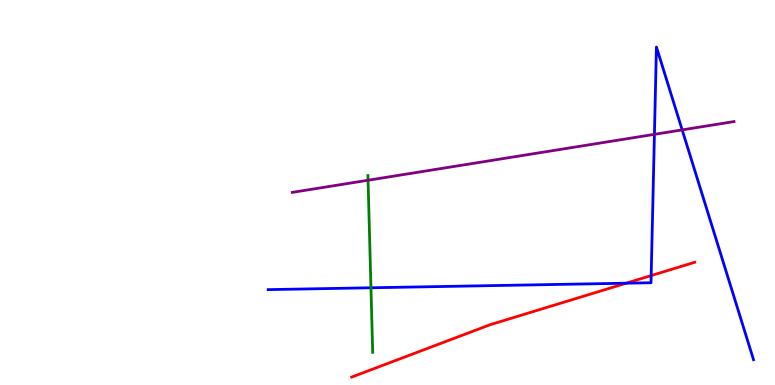[{'lines': ['blue', 'red'], 'intersections': [{'x': 8.08, 'y': 2.64}, {'x': 8.4, 'y': 2.84}]}, {'lines': ['green', 'red'], 'intersections': []}, {'lines': ['purple', 'red'], 'intersections': []}, {'lines': ['blue', 'green'], 'intersections': [{'x': 4.79, 'y': 2.53}]}, {'lines': ['blue', 'purple'], 'intersections': [{'x': 8.44, 'y': 6.51}, {'x': 8.8, 'y': 6.63}]}, {'lines': ['green', 'purple'], 'intersections': [{'x': 4.75, 'y': 5.32}]}]